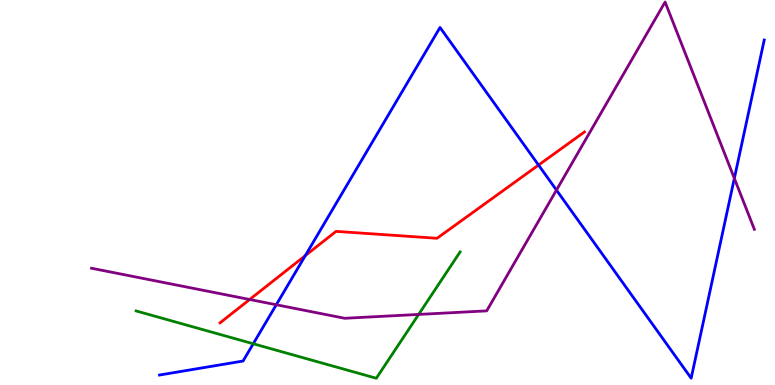[{'lines': ['blue', 'red'], 'intersections': [{'x': 3.94, 'y': 3.36}, {'x': 6.95, 'y': 5.71}]}, {'lines': ['green', 'red'], 'intersections': []}, {'lines': ['purple', 'red'], 'intersections': [{'x': 3.22, 'y': 2.22}]}, {'lines': ['blue', 'green'], 'intersections': [{'x': 3.27, 'y': 1.07}]}, {'lines': ['blue', 'purple'], 'intersections': [{'x': 3.56, 'y': 2.08}, {'x': 7.18, 'y': 5.06}, {'x': 9.48, 'y': 5.37}]}, {'lines': ['green', 'purple'], 'intersections': [{'x': 5.4, 'y': 1.83}]}]